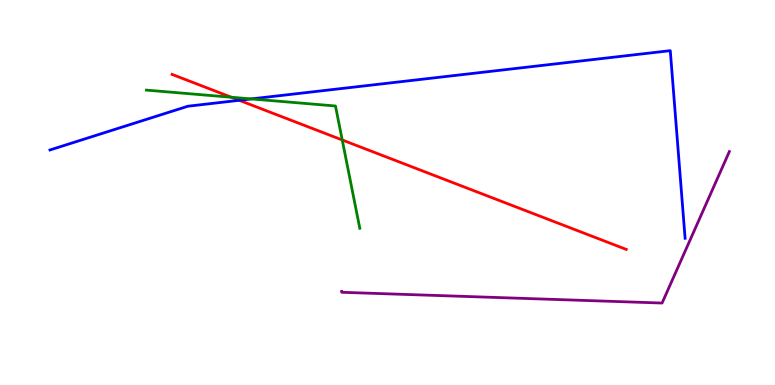[{'lines': ['blue', 'red'], 'intersections': [{'x': 3.09, 'y': 7.39}]}, {'lines': ['green', 'red'], 'intersections': [{'x': 2.99, 'y': 7.47}, {'x': 4.42, 'y': 6.36}]}, {'lines': ['purple', 'red'], 'intersections': []}, {'lines': ['blue', 'green'], 'intersections': [{'x': 3.24, 'y': 7.43}]}, {'lines': ['blue', 'purple'], 'intersections': []}, {'lines': ['green', 'purple'], 'intersections': []}]